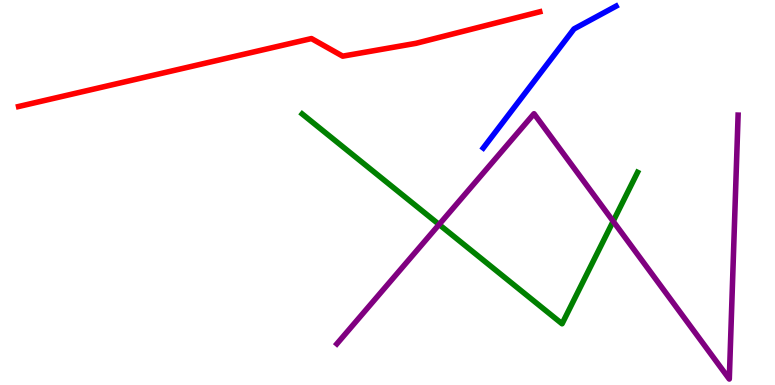[{'lines': ['blue', 'red'], 'intersections': []}, {'lines': ['green', 'red'], 'intersections': []}, {'lines': ['purple', 'red'], 'intersections': []}, {'lines': ['blue', 'green'], 'intersections': []}, {'lines': ['blue', 'purple'], 'intersections': []}, {'lines': ['green', 'purple'], 'intersections': [{'x': 5.67, 'y': 4.17}, {'x': 7.91, 'y': 4.25}]}]